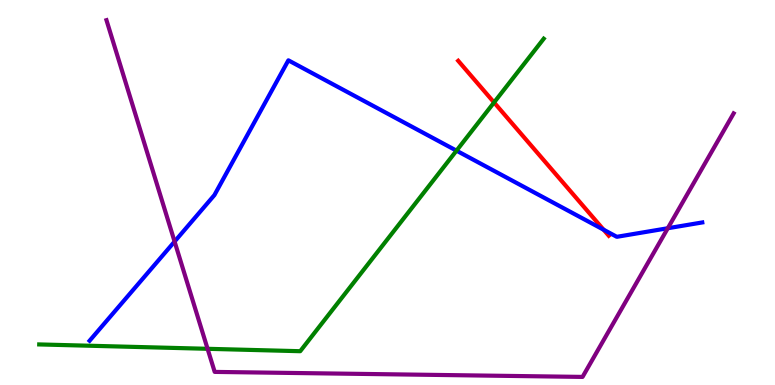[{'lines': ['blue', 'red'], 'intersections': [{'x': 7.79, 'y': 4.03}]}, {'lines': ['green', 'red'], 'intersections': [{'x': 6.37, 'y': 7.34}]}, {'lines': ['purple', 'red'], 'intersections': []}, {'lines': ['blue', 'green'], 'intersections': [{'x': 5.89, 'y': 6.09}]}, {'lines': ['blue', 'purple'], 'intersections': [{'x': 2.25, 'y': 3.73}, {'x': 8.62, 'y': 4.07}]}, {'lines': ['green', 'purple'], 'intersections': [{'x': 2.68, 'y': 0.94}]}]